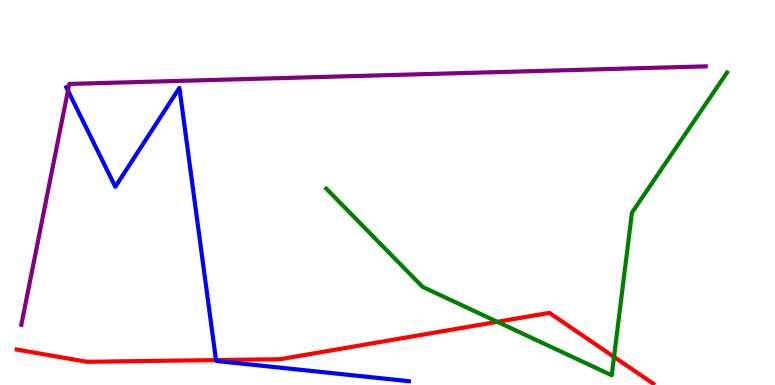[{'lines': ['blue', 'red'], 'intersections': [{'x': 2.79, 'y': 0.648}]}, {'lines': ['green', 'red'], 'intersections': [{'x': 6.42, 'y': 1.64}, {'x': 7.92, 'y': 0.73}]}, {'lines': ['purple', 'red'], 'intersections': []}, {'lines': ['blue', 'green'], 'intersections': []}, {'lines': ['blue', 'purple'], 'intersections': [{'x': 0.877, 'y': 7.65}]}, {'lines': ['green', 'purple'], 'intersections': []}]